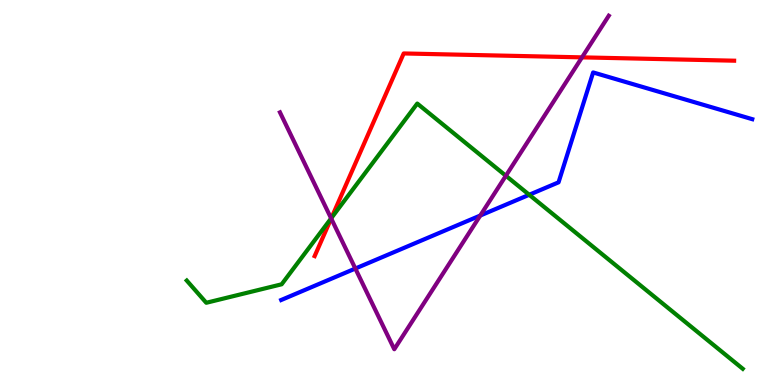[{'lines': ['blue', 'red'], 'intersections': []}, {'lines': ['green', 'red'], 'intersections': [{'x': 4.28, 'y': 4.34}]}, {'lines': ['purple', 'red'], 'intersections': [{'x': 4.27, 'y': 4.33}, {'x': 7.51, 'y': 8.51}]}, {'lines': ['blue', 'green'], 'intersections': [{'x': 6.83, 'y': 4.94}]}, {'lines': ['blue', 'purple'], 'intersections': [{'x': 4.59, 'y': 3.02}, {'x': 6.2, 'y': 4.4}]}, {'lines': ['green', 'purple'], 'intersections': [{'x': 4.27, 'y': 4.33}, {'x': 6.53, 'y': 5.43}]}]